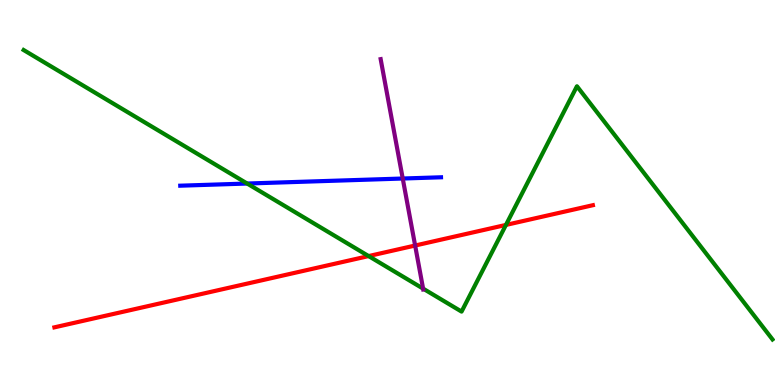[{'lines': ['blue', 'red'], 'intersections': []}, {'lines': ['green', 'red'], 'intersections': [{'x': 4.76, 'y': 3.35}, {'x': 6.53, 'y': 4.16}]}, {'lines': ['purple', 'red'], 'intersections': [{'x': 5.36, 'y': 3.62}]}, {'lines': ['blue', 'green'], 'intersections': [{'x': 3.19, 'y': 5.23}]}, {'lines': ['blue', 'purple'], 'intersections': [{'x': 5.2, 'y': 5.36}]}, {'lines': ['green', 'purple'], 'intersections': [{'x': 5.46, 'y': 2.5}]}]